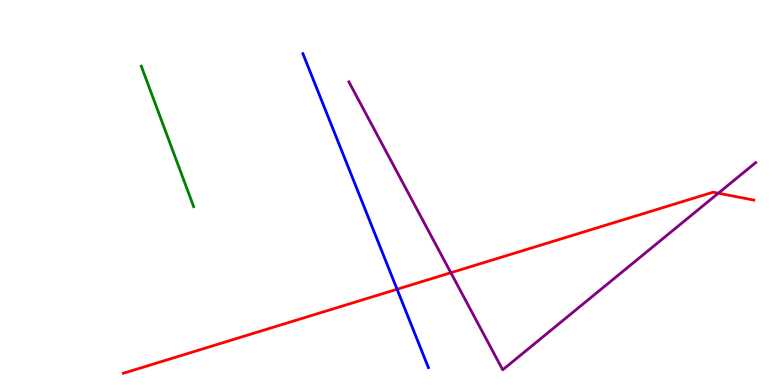[{'lines': ['blue', 'red'], 'intersections': [{'x': 5.12, 'y': 2.49}]}, {'lines': ['green', 'red'], 'intersections': []}, {'lines': ['purple', 'red'], 'intersections': [{'x': 5.82, 'y': 2.92}, {'x': 9.27, 'y': 4.98}]}, {'lines': ['blue', 'green'], 'intersections': []}, {'lines': ['blue', 'purple'], 'intersections': []}, {'lines': ['green', 'purple'], 'intersections': []}]